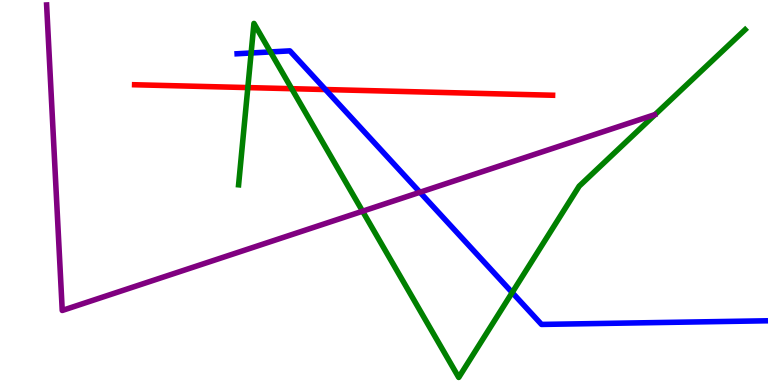[{'lines': ['blue', 'red'], 'intersections': [{'x': 4.2, 'y': 7.67}]}, {'lines': ['green', 'red'], 'intersections': [{'x': 3.2, 'y': 7.72}, {'x': 3.76, 'y': 7.7}]}, {'lines': ['purple', 'red'], 'intersections': []}, {'lines': ['blue', 'green'], 'intersections': [{'x': 3.24, 'y': 8.62}, {'x': 3.49, 'y': 8.65}, {'x': 6.61, 'y': 2.4}]}, {'lines': ['blue', 'purple'], 'intersections': [{'x': 5.42, 'y': 5.01}]}, {'lines': ['green', 'purple'], 'intersections': [{'x': 4.68, 'y': 4.51}]}]